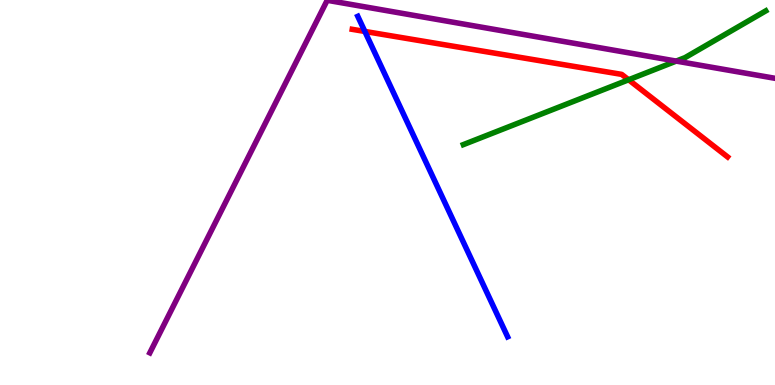[{'lines': ['blue', 'red'], 'intersections': [{'x': 4.71, 'y': 9.18}]}, {'lines': ['green', 'red'], 'intersections': [{'x': 8.11, 'y': 7.93}]}, {'lines': ['purple', 'red'], 'intersections': []}, {'lines': ['blue', 'green'], 'intersections': []}, {'lines': ['blue', 'purple'], 'intersections': []}, {'lines': ['green', 'purple'], 'intersections': [{'x': 8.73, 'y': 8.41}]}]